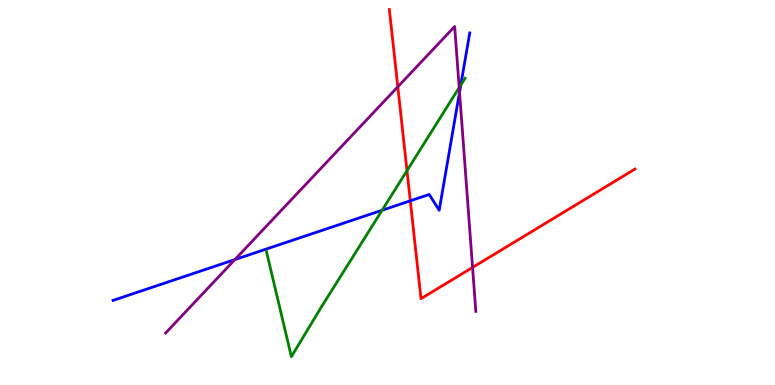[{'lines': ['blue', 'red'], 'intersections': [{'x': 5.29, 'y': 4.78}]}, {'lines': ['green', 'red'], 'intersections': [{'x': 5.25, 'y': 5.57}]}, {'lines': ['purple', 'red'], 'intersections': [{'x': 5.13, 'y': 7.75}, {'x': 6.1, 'y': 3.05}]}, {'lines': ['blue', 'green'], 'intersections': [{'x': 4.93, 'y': 4.54}, {'x': 5.95, 'y': 7.79}]}, {'lines': ['blue', 'purple'], 'intersections': [{'x': 3.03, 'y': 3.26}, {'x': 5.93, 'y': 7.6}]}, {'lines': ['green', 'purple'], 'intersections': [{'x': 5.93, 'y': 7.72}]}]